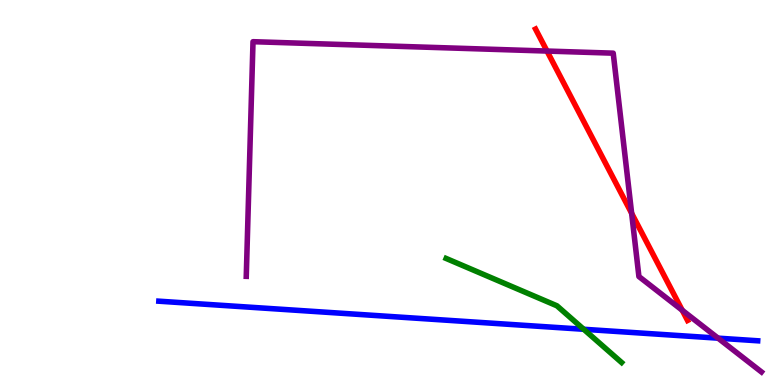[{'lines': ['blue', 'red'], 'intersections': []}, {'lines': ['green', 'red'], 'intersections': []}, {'lines': ['purple', 'red'], 'intersections': [{'x': 7.06, 'y': 8.67}, {'x': 8.15, 'y': 4.46}, {'x': 8.8, 'y': 1.94}]}, {'lines': ['blue', 'green'], 'intersections': [{'x': 7.53, 'y': 1.45}]}, {'lines': ['blue', 'purple'], 'intersections': [{'x': 9.27, 'y': 1.22}]}, {'lines': ['green', 'purple'], 'intersections': []}]